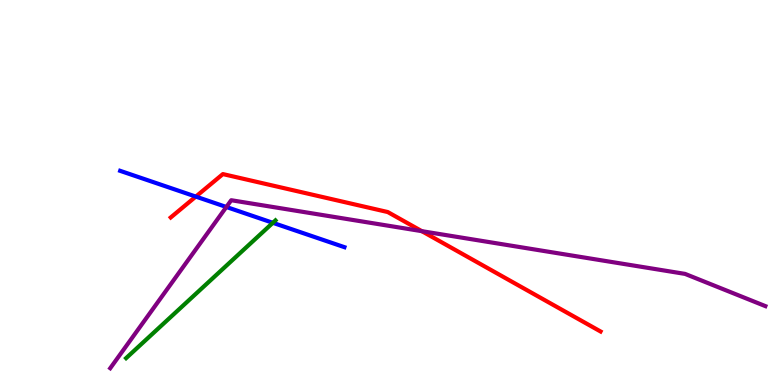[{'lines': ['blue', 'red'], 'intersections': [{'x': 2.53, 'y': 4.89}]}, {'lines': ['green', 'red'], 'intersections': []}, {'lines': ['purple', 'red'], 'intersections': [{'x': 5.44, 'y': 4.0}]}, {'lines': ['blue', 'green'], 'intersections': [{'x': 3.52, 'y': 4.21}]}, {'lines': ['blue', 'purple'], 'intersections': [{'x': 2.92, 'y': 4.62}]}, {'lines': ['green', 'purple'], 'intersections': []}]